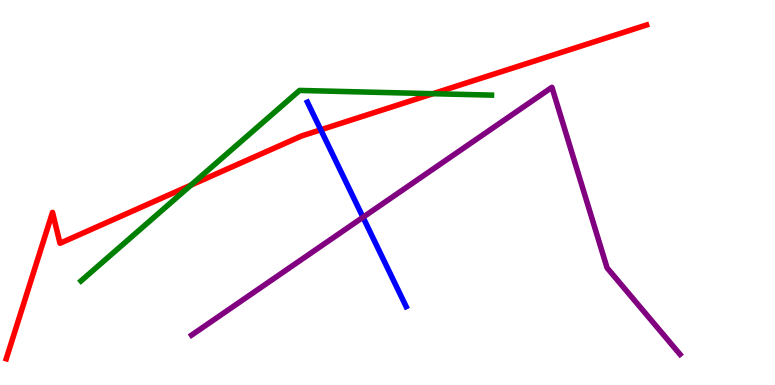[{'lines': ['blue', 'red'], 'intersections': [{'x': 4.14, 'y': 6.63}]}, {'lines': ['green', 'red'], 'intersections': [{'x': 2.46, 'y': 5.19}, {'x': 5.59, 'y': 7.57}]}, {'lines': ['purple', 'red'], 'intersections': []}, {'lines': ['blue', 'green'], 'intersections': []}, {'lines': ['blue', 'purple'], 'intersections': [{'x': 4.68, 'y': 4.36}]}, {'lines': ['green', 'purple'], 'intersections': []}]